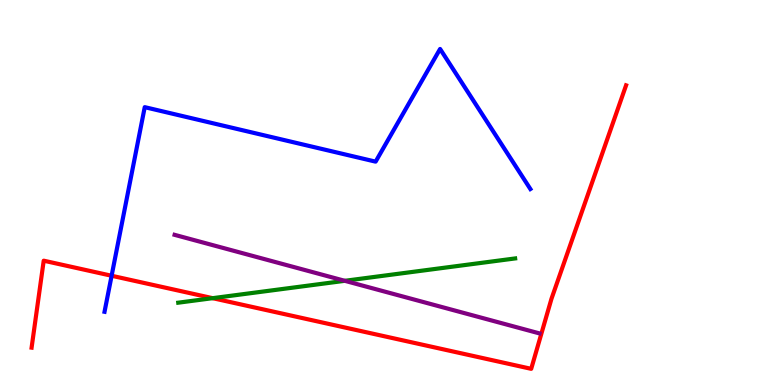[{'lines': ['blue', 'red'], 'intersections': [{'x': 1.44, 'y': 2.84}]}, {'lines': ['green', 'red'], 'intersections': [{'x': 2.74, 'y': 2.26}]}, {'lines': ['purple', 'red'], 'intersections': []}, {'lines': ['blue', 'green'], 'intersections': []}, {'lines': ['blue', 'purple'], 'intersections': []}, {'lines': ['green', 'purple'], 'intersections': [{'x': 4.45, 'y': 2.71}]}]